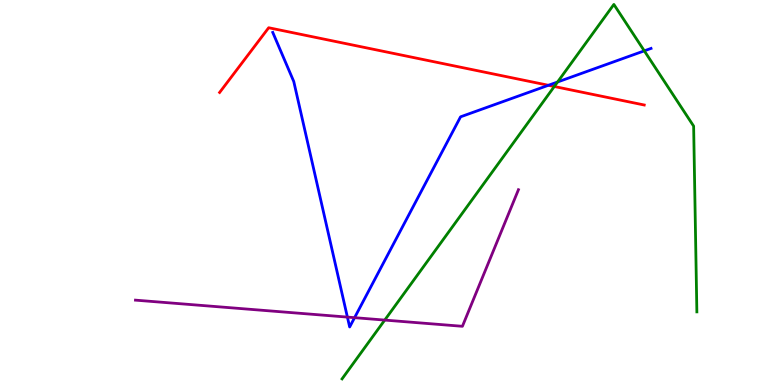[{'lines': ['blue', 'red'], 'intersections': [{'x': 7.08, 'y': 7.78}]}, {'lines': ['green', 'red'], 'intersections': [{'x': 7.15, 'y': 7.75}]}, {'lines': ['purple', 'red'], 'intersections': []}, {'lines': ['blue', 'green'], 'intersections': [{'x': 7.19, 'y': 7.87}, {'x': 8.31, 'y': 8.68}]}, {'lines': ['blue', 'purple'], 'intersections': [{'x': 4.48, 'y': 1.76}, {'x': 4.58, 'y': 1.75}]}, {'lines': ['green', 'purple'], 'intersections': [{'x': 4.96, 'y': 1.69}]}]